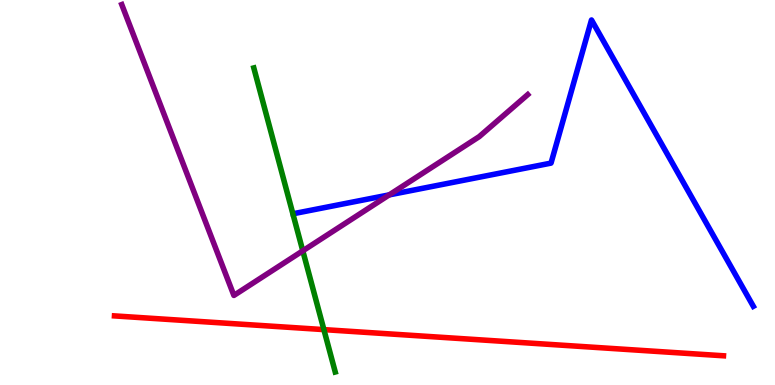[{'lines': ['blue', 'red'], 'intersections': []}, {'lines': ['green', 'red'], 'intersections': [{'x': 4.18, 'y': 1.44}]}, {'lines': ['purple', 'red'], 'intersections': []}, {'lines': ['blue', 'green'], 'intersections': []}, {'lines': ['blue', 'purple'], 'intersections': [{'x': 5.02, 'y': 4.94}]}, {'lines': ['green', 'purple'], 'intersections': [{'x': 3.91, 'y': 3.49}]}]